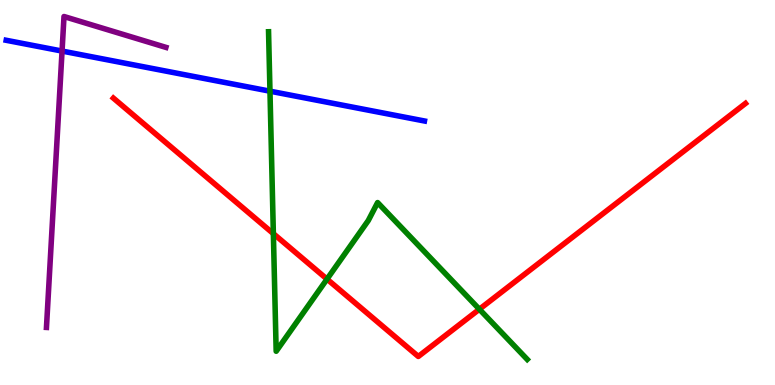[{'lines': ['blue', 'red'], 'intersections': []}, {'lines': ['green', 'red'], 'intersections': [{'x': 3.53, 'y': 3.93}, {'x': 4.22, 'y': 2.75}, {'x': 6.19, 'y': 1.97}]}, {'lines': ['purple', 'red'], 'intersections': []}, {'lines': ['blue', 'green'], 'intersections': [{'x': 3.48, 'y': 7.63}]}, {'lines': ['blue', 'purple'], 'intersections': [{'x': 0.801, 'y': 8.67}]}, {'lines': ['green', 'purple'], 'intersections': []}]